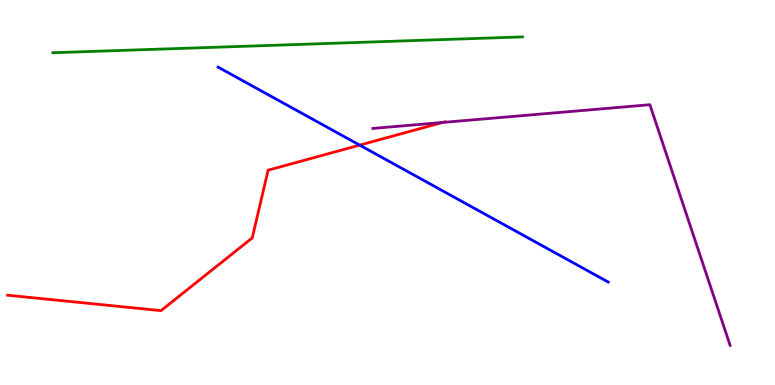[{'lines': ['blue', 'red'], 'intersections': [{'x': 4.64, 'y': 6.23}]}, {'lines': ['green', 'red'], 'intersections': []}, {'lines': ['purple', 'red'], 'intersections': [{'x': 5.71, 'y': 6.82}]}, {'lines': ['blue', 'green'], 'intersections': []}, {'lines': ['blue', 'purple'], 'intersections': []}, {'lines': ['green', 'purple'], 'intersections': []}]